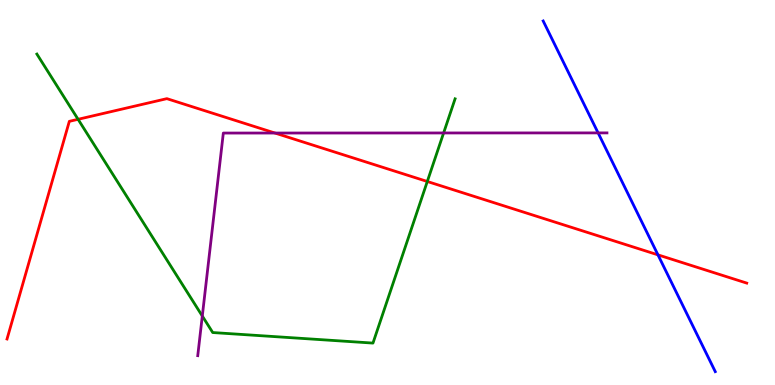[{'lines': ['blue', 'red'], 'intersections': [{'x': 8.49, 'y': 3.38}]}, {'lines': ['green', 'red'], 'intersections': [{'x': 1.01, 'y': 6.9}, {'x': 5.51, 'y': 5.29}]}, {'lines': ['purple', 'red'], 'intersections': [{'x': 3.55, 'y': 6.54}]}, {'lines': ['blue', 'green'], 'intersections': []}, {'lines': ['blue', 'purple'], 'intersections': [{'x': 7.72, 'y': 6.55}]}, {'lines': ['green', 'purple'], 'intersections': [{'x': 2.61, 'y': 1.79}, {'x': 5.72, 'y': 6.55}]}]